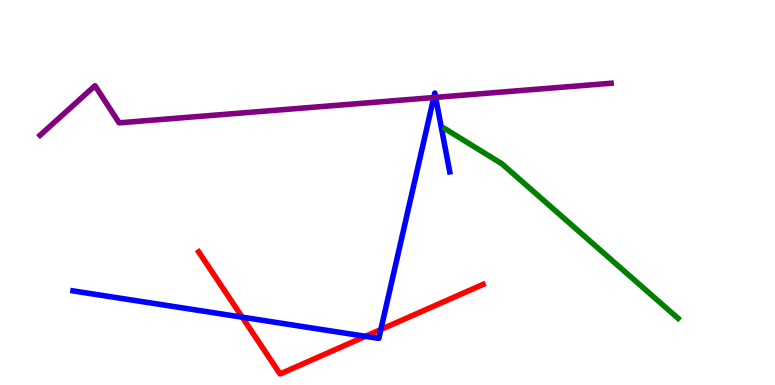[{'lines': ['blue', 'red'], 'intersections': [{'x': 3.13, 'y': 1.76}, {'x': 4.71, 'y': 1.26}, {'x': 4.91, 'y': 1.44}]}, {'lines': ['green', 'red'], 'intersections': []}, {'lines': ['purple', 'red'], 'intersections': []}, {'lines': ['blue', 'green'], 'intersections': []}, {'lines': ['blue', 'purple'], 'intersections': [{'x': 5.6, 'y': 7.47}, {'x': 5.62, 'y': 7.47}]}, {'lines': ['green', 'purple'], 'intersections': []}]